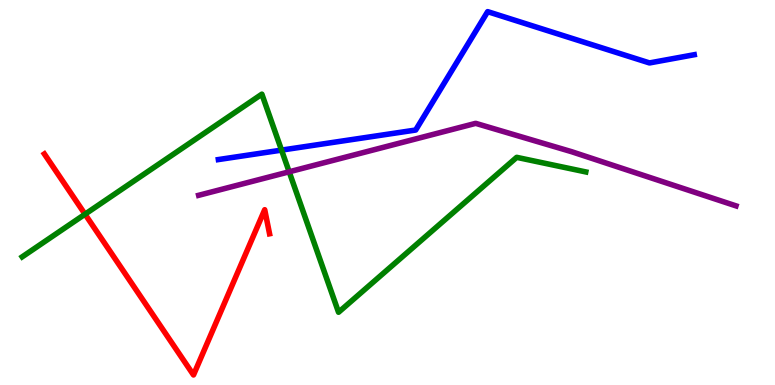[{'lines': ['blue', 'red'], 'intersections': []}, {'lines': ['green', 'red'], 'intersections': [{'x': 1.1, 'y': 4.44}]}, {'lines': ['purple', 'red'], 'intersections': []}, {'lines': ['blue', 'green'], 'intersections': [{'x': 3.63, 'y': 6.1}]}, {'lines': ['blue', 'purple'], 'intersections': []}, {'lines': ['green', 'purple'], 'intersections': [{'x': 3.73, 'y': 5.54}]}]